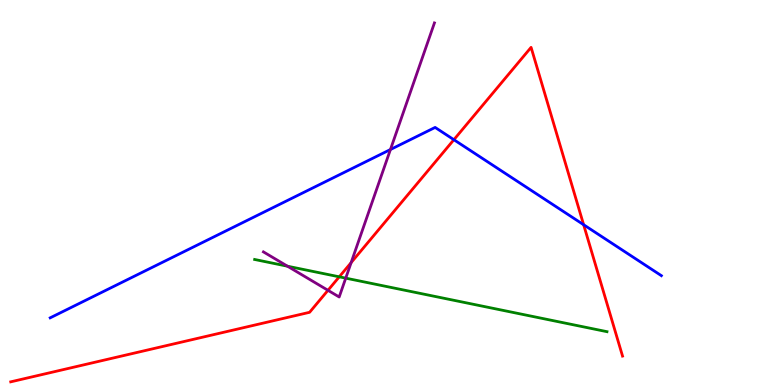[{'lines': ['blue', 'red'], 'intersections': [{'x': 5.86, 'y': 6.37}, {'x': 7.53, 'y': 4.16}]}, {'lines': ['green', 'red'], 'intersections': [{'x': 4.38, 'y': 2.81}]}, {'lines': ['purple', 'red'], 'intersections': [{'x': 4.23, 'y': 2.46}, {'x': 4.53, 'y': 3.18}]}, {'lines': ['blue', 'green'], 'intersections': []}, {'lines': ['blue', 'purple'], 'intersections': [{'x': 5.04, 'y': 6.12}]}, {'lines': ['green', 'purple'], 'intersections': [{'x': 3.71, 'y': 3.09}, {'x': 4.46, 'y': 2.78}]}]